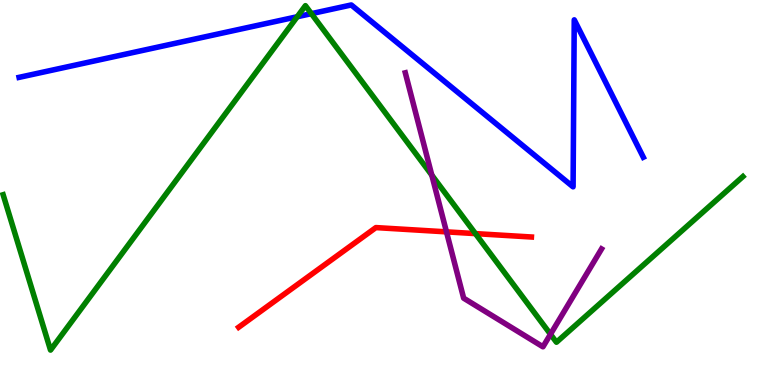[{'lines': ['blue', 'red'], 'intersections': []}, {'lines': ['green', 'red'], 'intersections': [{'x': 6.13, 'y': 3.93}]}, {'lines': ['purple', 'red'], 'intersections': [{'x': 5.76, 'y': 3.98}]}, {'lines': ['blue', 'green'], 'intersections': [{'x': 3.84, 'y': 9.57}, {'x': 4.02, 'y': 9.65}]}, {'lines': ['blue', 'purple'], 'intersections': []}, {'lines': ['green', 'purple'], 'intersections': [{'x': 5.57, 'y': 5.45}, {'x': 7.1, 'y': 1.32}]}]